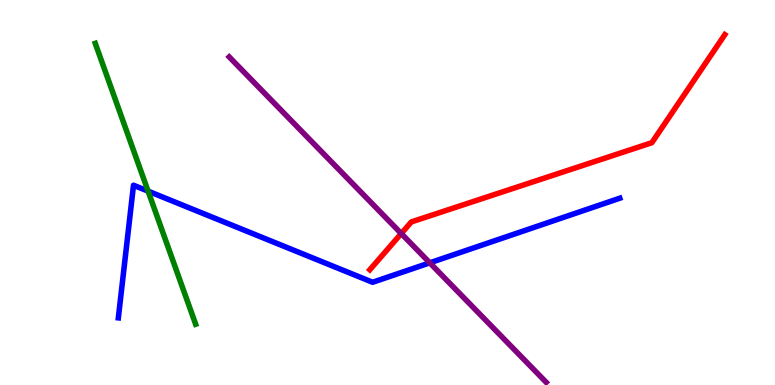[{'lines': ['blue', 'red'], 'intersections': []}, {'lines': ['green', 'red'], 'intersections': []}, {'lines': ['purple', 'red'], 'intersections': [{'x': 5.18, 'y': 3.93}]}, {'lines': ['blue', 'green'], 'intersections': [{'x': 1.91, 'y': 5.03}]}, {'lines': ['blue', 'purple'], 'intersections': [{'x': 5.55, 'y': 3.17}]}, {'lines': ['green', 'purple'], 'intersections': []}]